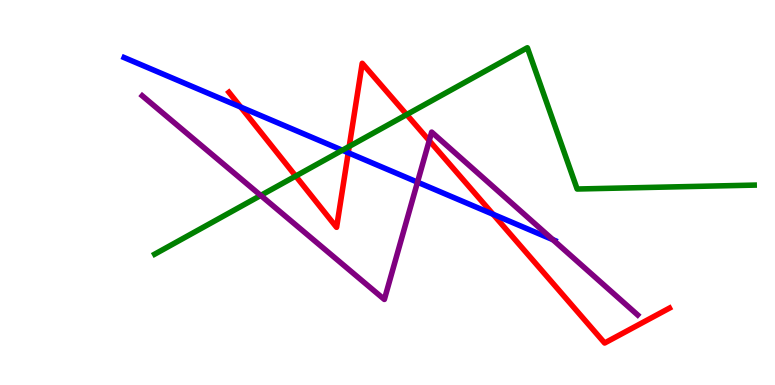[{'lines': ['blue', 'red'], 'intersections': [{'x': 3.11, 'y': 7.22}, {'x': 4.49, 'y': 6.03}, {'x': 6.36, 'y': 4.43}]}, {'lines': ['green', 'red'], 'intersections': [{'x': 3.82, 'y': 5.43}, {'x': 4.51, 'y': 6.2}, {'x': 5.25, 'y': 7.02}]}, {'lines': ['purple', 'red'], 'intersections': [{'x': 5.54, 'y': 6.35}]}, {'lines': ['blue', 'green'], 'intersections': [{'x': 4.42, 'y': 6.1}]}, {'lines': ['blue', 'purple'], 'intersections': [{'x': 5.39, 'y': 5.27}, {'x': 7.13, 'y': 3.78}]}, {'lines': ['green', 'purple'], 'intersections': [{'x': 3.36, 'y': 4.92}]}]